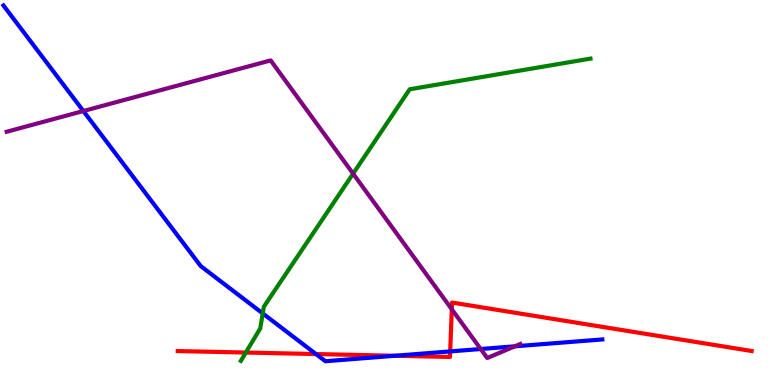[{'lines': ['blue', 'red'], 'intersections': [{'x': 4.08, 'y': 0.804}, {'x': 5.1, 'y': 0.759}, {'x': 5.81, 'y': 0.872}]}, {'lines': ['green', 'red'], 'intersections': [{'x': 3.17, 'y': 0.843}]}, {'lines': ['purple', 'red'], 'intersections': [{'x': 5.83, 'y': 1.97}]}, {'lines': ['blue', 'green'], 'intersections': [{'x': 3.39, 'y': 1.86}]}, {'lines': ['blue', 'purple'], 'intersections': [{'x': 1.08, 'y': 7.12}, {'x': 6.2, 'y': 0.935}, {'x': 6.64, 'y': 1.0}]}, {'lines': ['green', 'purple'], 'intersections': [{'x': 4.56, 'y': 5.49}]}]